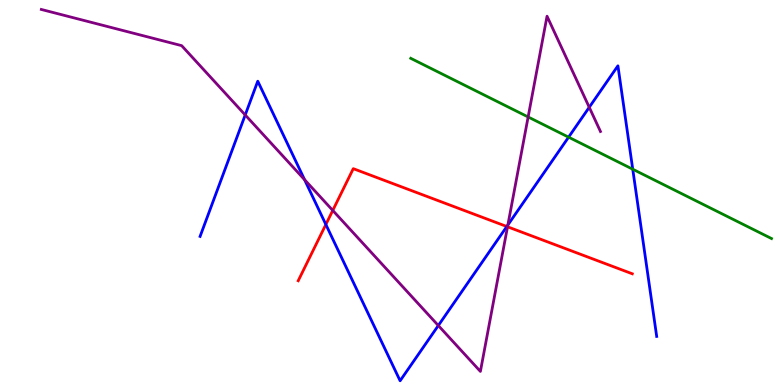[{'lines': ['blue', 'red'], 'intersections': [{'x': 4.2, 'y': 4.17}, {'x': 6.54, 'y': 4.12}]}, {'lines': ['green', 'red'], 'intersections': []}, {'lines': ['purple', 'red'], 'intersections': [{'x': 4.29, 'y': 4.53}, {'x': 6.55, 'y': 4.11}]}, {'lines': ['blue', 'green'], 'intersections': [{'x': 7.34, 'y': 6.44}, {'x': 8.16, 'y': 5.6}]}, {'lines': ['blue', 'purple'], 'intersections': [{'x': 3.16, 'y': 7.01}, {'x': 3.93, 'y': 5.33}, {'x': 5.66, 'y': 1.54}, {'x': 6.55, 'y': 4.16}, {'x': 7.6, 'y': 7.21}]}, {'lines': ['green', 'purple'], 'intersections': [{'x': 6.81, 'y': 6.96}]}]